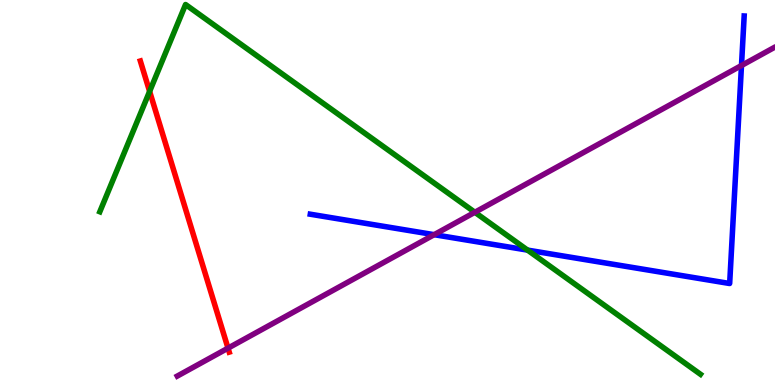[{'lines': ['blue', 'red'], 'intersections': []}, {'lines': ['green', 'red'], 'intersections': [{'x': 1.93, 'y': 7.63}]}, {'lines': ['purple', 'red'], 'intersections': [{'x': 2.94, 'y': 0.957}]}, {'lines': ['blue', 'green'], 'intersections': [{'x': 6.81, 'y': 3.5}]}, {'lines': ['blue', 'purple'], 'intersections': [{'x': 5.6, 'y': 3.9}, {'x': 9.57, 'y': 8.3}]}, {'lines': ['green', 'purple'], 'intersections': [{'x': 6.13, 'y': 4.49}]}]